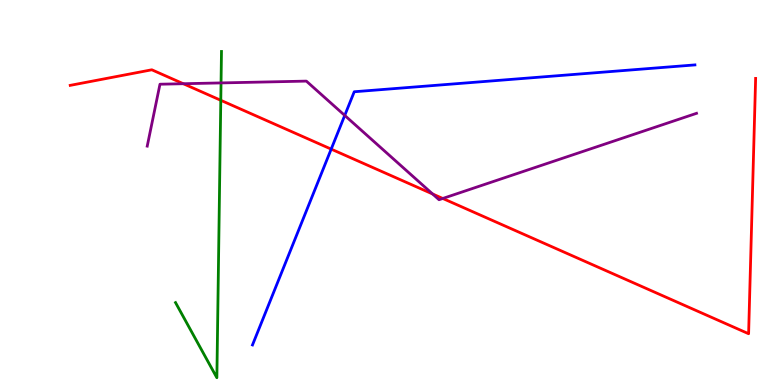[{'lines': ['blue', 'red'], 'intersections': [{'x': 4.27, 'y': 6.13}]}, {'lines': ['green', 'red'], 'intersections': [{'x': 2.85, 'y': 7.39}]}, {'lines': ['purple', 'red'], 'intersections': [{'x': 2.37, 'y': 7.83}, {'x': 5.58, 'y': 4.96}, {'x': 5.71, 'y': 4.84}]}, {'lines': ['blue', 'green'], 'intersections': []}, {'lines': ['blue', 'purple'], 'intersections': [{'x': 4.45, 'y': 7.0}]}, {'lines': ['green', 'purple'], 'intersections': [{'x': 2.85, 'y': 7.85}]}]